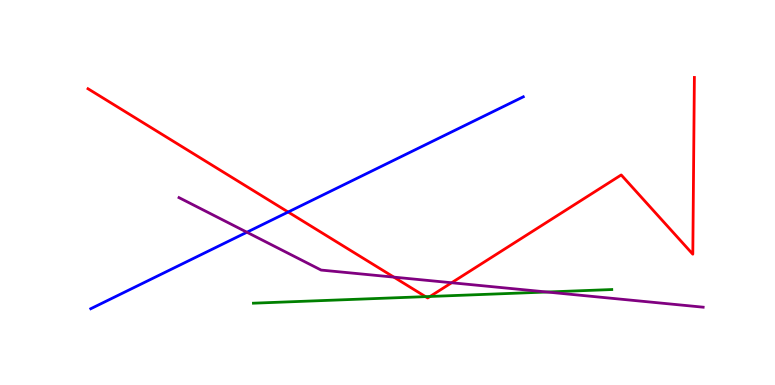[{'lines': ['blue', 'red'], 'intersections': [{'x': 3.72, 'y': 4.49}]}, {'lines': ['green', 'red'], 'intersections': [{'x': 5.49, 'y': 2.3}, {'x': 5.55, 'y': 2.3}]}, {'lines': ['purple', 'red'], 'intersections': [{'x': 5.08, 'y': 2.8}, {'x': 5.83, 'y': 2.66}]}, {'lines': ['blue', 'green'], 'intersections': []}, {'lines': ['blue', 'purple'], 'intersections': [{'x': 3.19, 'y': 3.97}]}, {'lines': ['green', 'purple'], 'intersections': [{'x': 7.06, 'y': 2.42}]}]